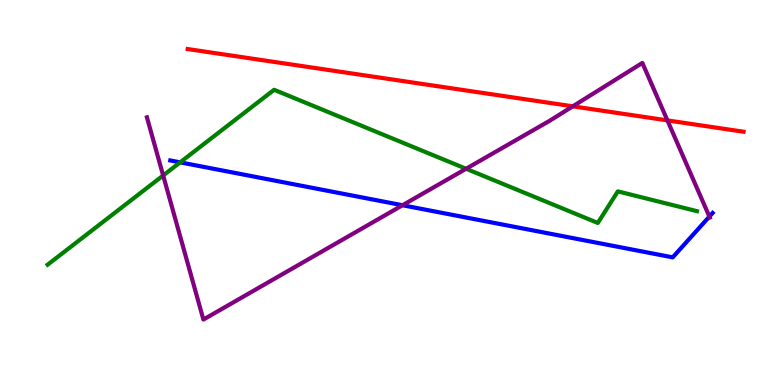[{'lines': ['blue', 'red'], 'intersections': []}, {'lines': ['green', 'red'], 'intersections': []}, {'lines': ['purple', 'red'], 'intersections': [{'x': 7.39, 'y': 7.24}, {'x': 8.61, 'y': 6.87}]}, {'lines': ['blue', 'green'], 'intersections': [{'x': 2.32, 'y': 5.78}]}, {'lines': ['blue', 'purple'], 'intersections': [{'x': 5.19, 'y': 4.67}, {'x': 9.15, 'y': 4.37}]}, {'lines': ['green', 'purple'], 'intersections': [{'x': 2.11, 'y': 5.44}, {'x': 6.01, 'y': 5.62}]}]